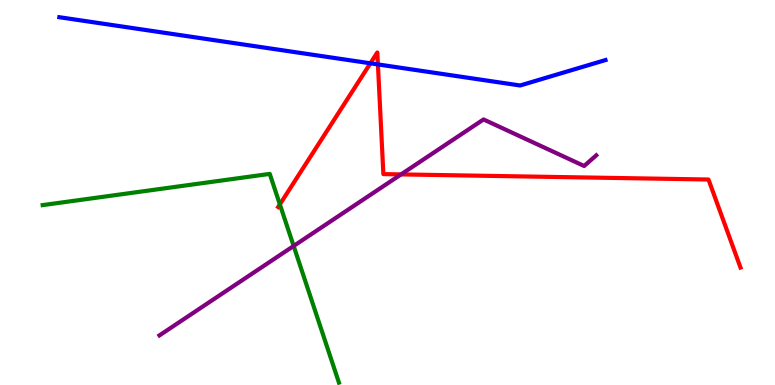[{'lines': ['blue', 'red'], 'intersections': [{'x': 4.78, 'y': 8.36}, {'x': 4.88, 'y': 8.33}]}, {'lines': ['green', 'red'], 'intersections': [{'x': 3.61, 'y': 4.69}]}, {'lines': ['purple', 'red'], 'intersections': [{'x': 5.17, 'y': 5.47}]}, {'lines': ['blue', 'green'], 'intersections': []}, {'lines': ['blue', 'purple'], 'intersections': []}, {'lines': ['green', 'purple'], 'intersections': [{'x': 3.79, 'y': 3.61}]}]